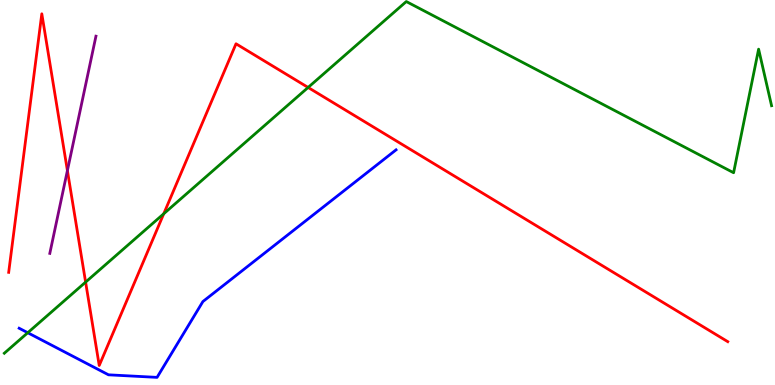[{'lines': ['blue', 'red'], 'intersections': []}, {'lines': ['green', 'red'], 'intersections': [{'x': 1.1, 'y': 2.67}, {'x': 2.11, 'y': 4.45}, {'x': 3.98, 'y': 7.73}]}, {'lines': ['purple', 'red'], 'intersections': [{'x': 0.87, 'y': 5.57}]}, {'lines': ['blue', 'green'], 'intersections': [{'x': 0.358, 'y': 1.36}]}, {'lines': ['blue', 'purple'], 'intersections': []}, {'lines': ['green', 'purple'], 'intersections': []}]